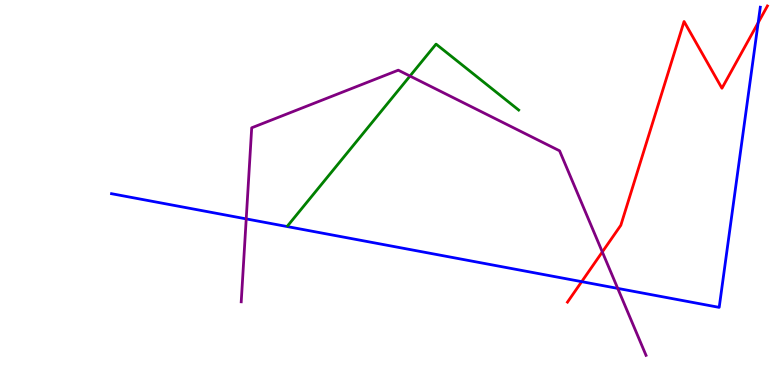[{'lines': ['blue', 'red'], 'intersections': [{'x': 7.51, 'y': 2.68}, {'x': 9.78, 'y': 9.41}]}, {'lines': ['green', 'red'], 'intersections': []}, {'lines': ['purple', 'red'], 'intersections': [{'x': 7.77, 'y': 3.46}]}, {'lines': ['blue', 'green'], 'intersections': []}, {'lines': ['blue', 'purple'], 'intersections': [{'x': 3.18, 'y': 4.31}, {'x': 7.97, 'y': 2.51}]}, {'lines': ['green', 'purple'], 'intersections': [{'x': 5.29, 'y': 8.02}]}]